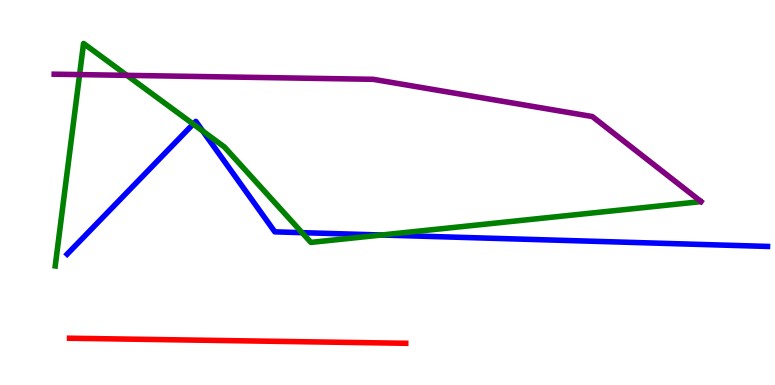[{'lines': ['blue', 'red'], 'intersections': []}, {'lines': ['green', 'red'], 'intersections': []}, {'lines': ['purple', 'red'], 'intersections': []}, {'lines': ['blue', 'green'], 'intersections': [{'x': 2.49, 'y': 6.78}, {'x': 2.62, 'y': 6.6}, {'x': 3.9, 'y': 3.96}, {'x': 4.92, 'y': 3.9}]}, {'lines': ['blue', 'purple'], 'intersections': []}, {'lines': ['green', 'purple'], 'intersections': [{'x': 1.03, 'y': 8.06}, {'x': 1.64, 'y': 8.04}]}]